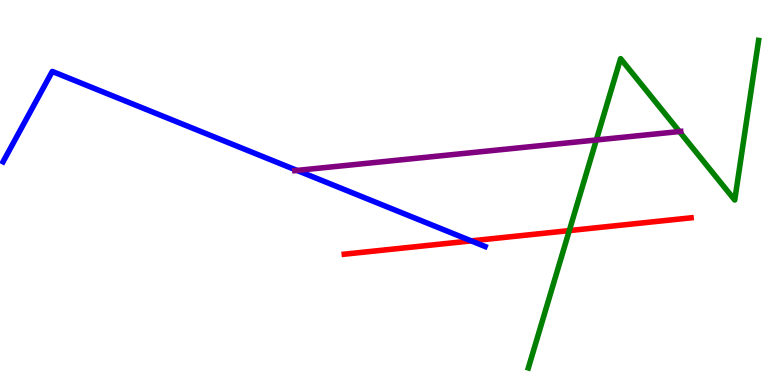[{'lines': ['blue', 'red'], 'intersections': [{'x': 6.08, 'y': 3.74}]}, {'lines': ['green', 'red'], 'intersections': [{'x': 7.35, 'y': 4.01}]}, {'lines': ['purple', 'red'], 'intersections': []}, {'lines': ['blue', 'green'], 'intersections': []}, {'lines': ['blue', 'purple'], 'intersections': [{'x': 3.83, 'y': 5.57}]}, {'lines': ['green', 'purple'], 'intersections': [{'x': 7.69, 'y': 6.36}, {'x': 8.77, 'y': 6.58}]}]